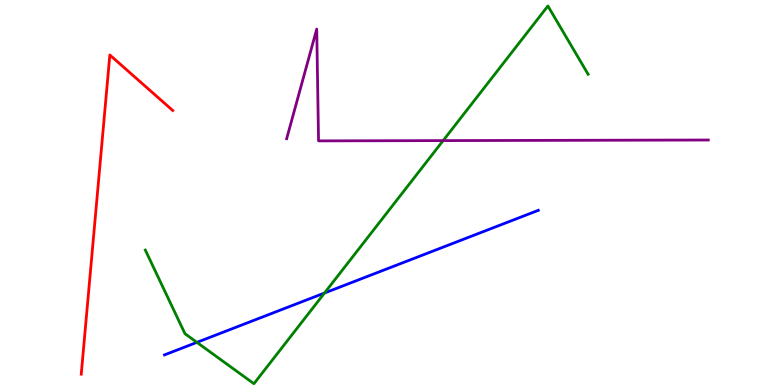[{'lines': ['blue', 'red'], 'intersections': []}, {'lines': ['green', 'red'], 'intersections': []}, {'lines': ['purple', 'red'], 'intersections': []}, {'lines': ['blue', 'green'], 'intersections': [{'x': 2.54, 'y': 1.11}, {'x': 4.19, 'y': 2.39}]}, {'lines': ['blue', 'purple'], 'intersections': []}, {'lines': ['green', 'purple'], 'intersections': [{'x': 5.72, 'y': 6.35}]}]